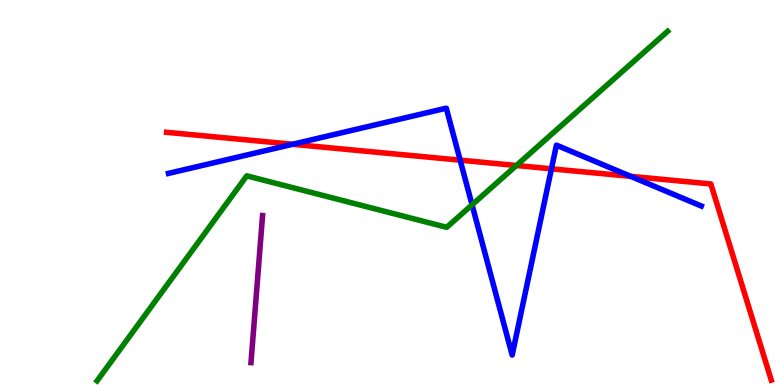[{'lines': ['blue', 'red'], 'intersections': [{'x': 3.78, 'y': 6.25}, {'x': 5.94, 'y': 5.84}, {'x': 7.12, 'y': 5.61}, {'x': 8.14, 'y': 5.42}]}, {'lines': ['green', 'red'], 'intersections': [{'x': 6.66, 'y': 5.7}]}, {'lines': ['purple', 'red'], 'intersections': []}, {'lines': ['blue', 'green'], 'intersections': [{'x': 6.09, 'y': 4.68}]}, {'lines': ['blue', 'purple'], 'intersections': []}, {'lines': ['green', 'purple'], 'intersections': []}]